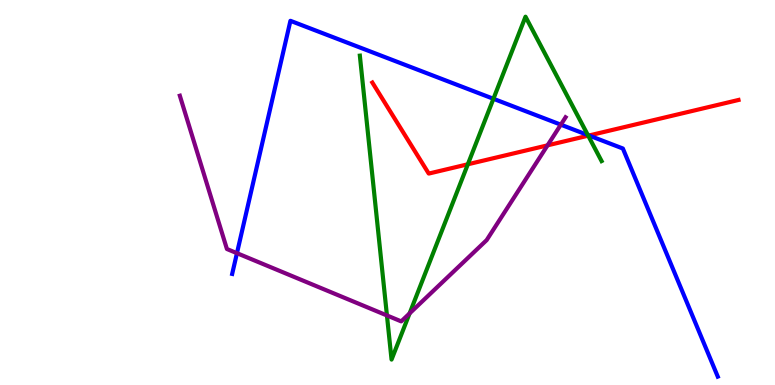[{'lines': ['blue', 'red'], 'intersections': [{'x': 7.6, 'y': 6.48}]}, {'lines': ['green', 'red'], 'intersections': [{'x': 6.04, 'y': 5.73}, {'x': 7.59, 'y': 6.48}]}, {'lines': ['purple', 'red'], 'intersections': [{'x': 7.07, 'y': 6.22}]}, {'lines': ['blue', 'green'], 'intersections': [{'x': 6.37, 'y': 7.43}, {'x': 7.59, 'y': 6.49}]}, {'lines': ['blue', 'purple'], 'intersections': [{'x': 3.06, 'y': 3.42}, {'x': 7.24, 'y': 6.76}]}, {'lines': ['green', 'purple'], 'intersections': [{'x': 4.99, 'y': 1.81}, {'x': 5.29, 'y': 1.86}]}]